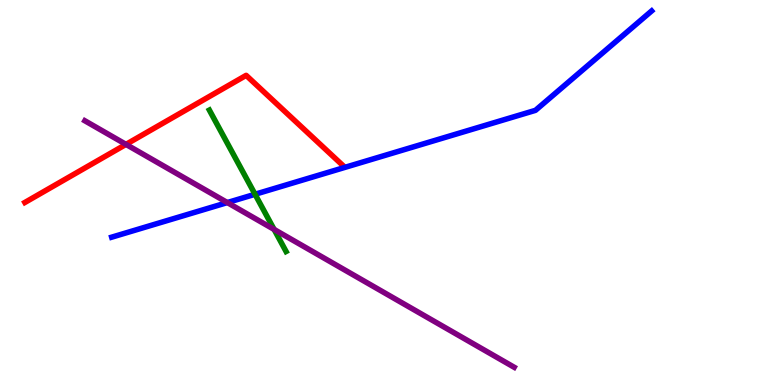[{'lines': ['blue', 'red'], 'intersections': []}, {'lines': ['green', 'red'], 'intersections': []}, {'lines': ['purple', 'red'], 'intersections': [{'x': 1.63, 'y': 6.25}]}, {'lines': ['blue', 'green'], 'intersections': [{'x': 3.29, 'y': 4.95}]}, {'lines': ['blue', 'purple'], 'intersections': [{'x': 2.93, 'y': 4.74}]}, {'lines': ['green', 'purple'], 'intersections': [{'x': 3.54, 'y': 4.04}]}]